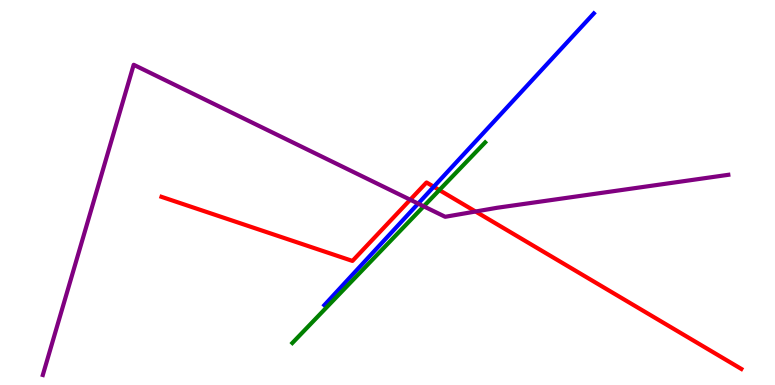[{'lines': ['blue', 'red'], 'intersections': [{'x': 5.6, 'y': 5.15}]}, {'lines': ['green', 'red'], 'intersections': [{'x': 5.67, 'y': 5.06}]}, {'lines': ['purple', 'red'], 'intersections': [{'x': 5.29, 'y': 4.81}, {'x': 6.14, 'y': 4.51}]}, {'lines': ['blue', 'green'], 'intersections': []}, {'lines': ['blue', 'purple'], 'intersections': [{'x': 5.4, 'y': 4.71}]}, {'lines': ['green', 'purple'], 'intersections': [{'x': 5.47, 'y': 4.64}]}]